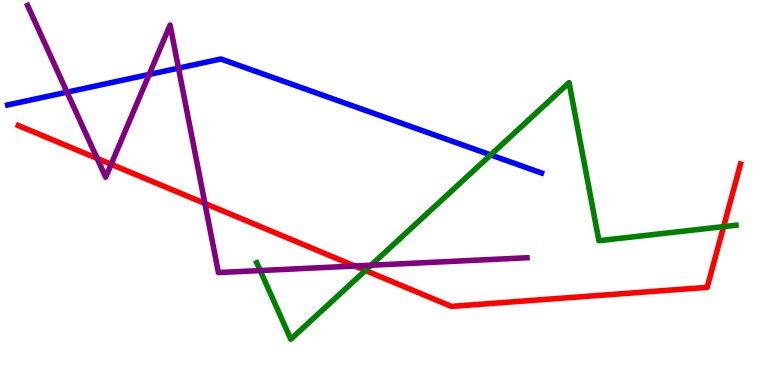[{'lines': ['blue', 'red'], 'intersections': []}, {'lines': ['green', 'red'], 'intersections': [{'x': 4.71, 'y': 2.98}, {'x': 9.34, 'y': 4.11}]}, {'lines': ['purple', 'red'], 'intersections': [{'x': 1.25, 'y': 5.88}, {'x': 1.43, 'y': 5.73}, {'x': 2.64, 'y': 4.72}, {'x': 4.58, 'y': 3.09}]}, {'lines': ['blue', 'green'], 'intersections': [{'x': 6.33, 'y': 5.98}]}, {'lines': ['blue', 'purple'], 'intersections': [{'x': 0.865, 'y': 7.61}, {'x': 1.92, 'y': 8.07}, {'x': 2.3, 'y': 8.23}]}, {'lines': ['green', 'purple'], 'intersections': [{'x': 3.36, 'y': 2.97}, {'x': 4.79, 'y': 3.11}]}]